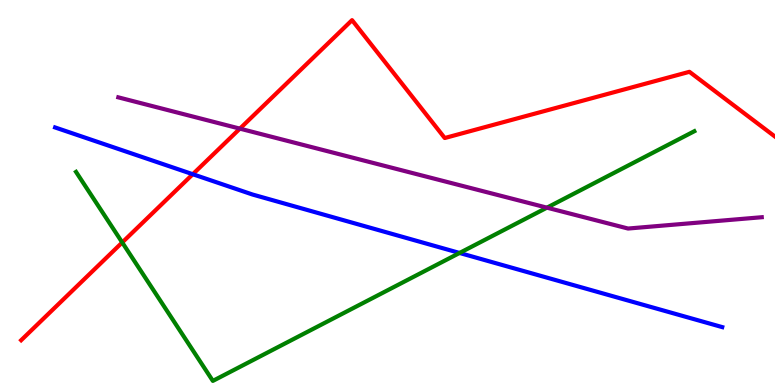[{'lines': ['blue', 'red'], 'intersections': [{'x': 2.49, 'y': 5.47}]}, {'lines': ['green', 'red'], 'intersections': [{'x': 1.58, 'y': 3.7}]}, {'lines': ['purple', 'red'], 'intersections': [{'x': 3.1, 'y': 6.66}]}, {'lines': ['blue', 'green'], 'intersections': [{'x': 5.93, 'y': 3.43}]}, {'lines': ['blue', 'purple'], 'intersections': []}, {'lines': ['green', 'purple'], 'intersections': [{'x': 7.06, 'y': 4.61}]}]